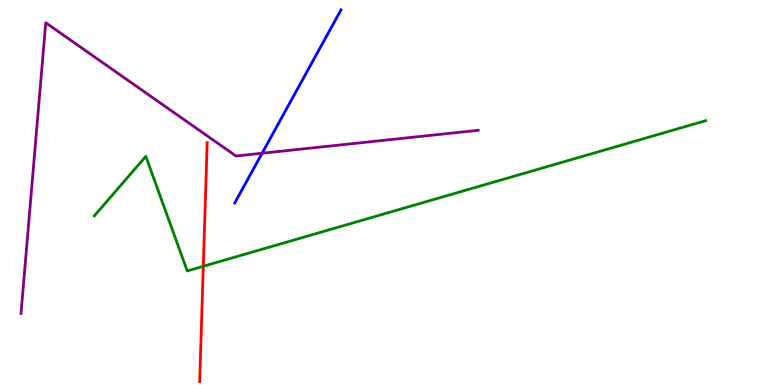[{'lines': ['blue', 'red'], 'intersections': []}, {'lines': ['green', 'red'], 'intersections': [{'x': 2.62, 'y': 3.08}]}, {'lines': ['purple', 'red'], 'intersections': []}, {'lines': ['blue', 'green'], 'intersections': []}, {'lines': ['blue', 'purple'], 'intersections': [{'x': 3.38, 'y': 6.02}]}, {'lines': ['green', 'purple'], 'intersections': []}]